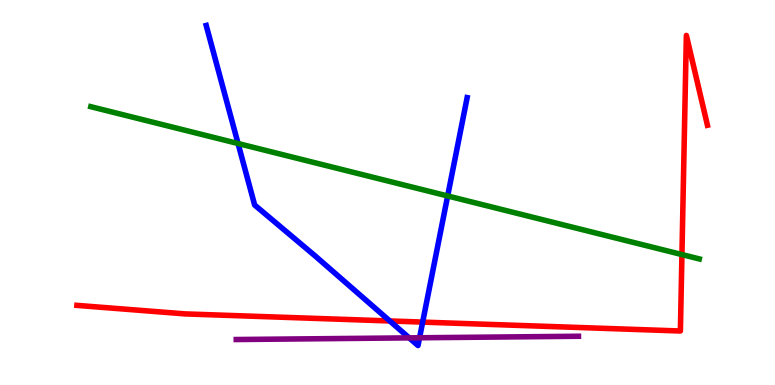[{'lines': ['blue', 'red'], 'intersections': [{'x': 5.03, 'y': 1.66}, {'x': 5.45, 'y': 1.63}]}, {'lines': ['green', 'red'], 'intersections': [{'x': 8.8, 'y': 3.39}]}, {'lines': ['purple', 'red'], 'intersections': []}, {'lines': ['blue', 'green'], 'intersections': [{'x': 3.07, 'y': 6.27}, {'x': 5.78, 'y': 4.91}]}, {'lines': ['blue', 'purple'], 'intersections': [{'x': 5.28, 'y': 1.22}, {'x': 5.41, 'y': 1.23}]}, {'lines': ['green', 'purple'], 'intersections': []}]